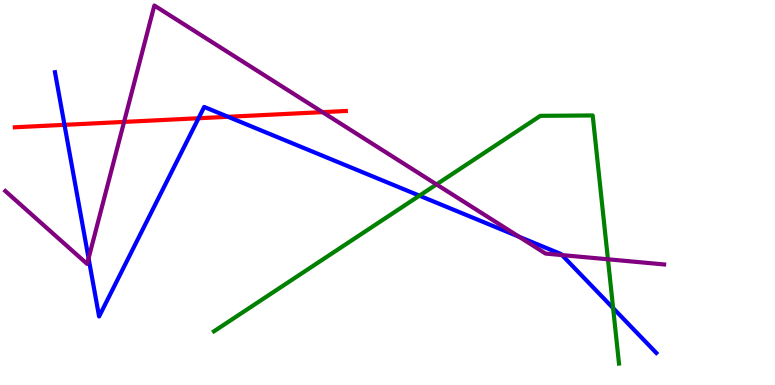[{'lines': ['blue', 'red'], 'intersections': [{'x': 0.832, 'y': 6.76}, {'x': 2.56, 'y': 6.93}, {'x': 2.94, 'y': 6.97}]}, {'lines': ['green', 'red'], 'intersections': []}, {'lines': ['purple', 'red'], 'intersections': [{'x': 1.6, 'y': 6.83}, {'x': 4.16, 'y': 7.09}]}, {'lines': ['blue', 'green'], 'intersections': [{'x': 5.41, 'y': 4.92}, {'x': 7.91, 'y': 2.0}]}, {'lines': ['blue', 'purple'], 'intersections': [{'x': 1.14, 'y': 3.29}, {'x': 6.7, 'y': 3.85}, {'x': 7.25, 'y': 3.37}]}, {'lines': ['green', 'purple'], 'intersections': [{'x': 5.63, 'y': 5.21}, {'x': 7.84, 'y': 3.27}]}]